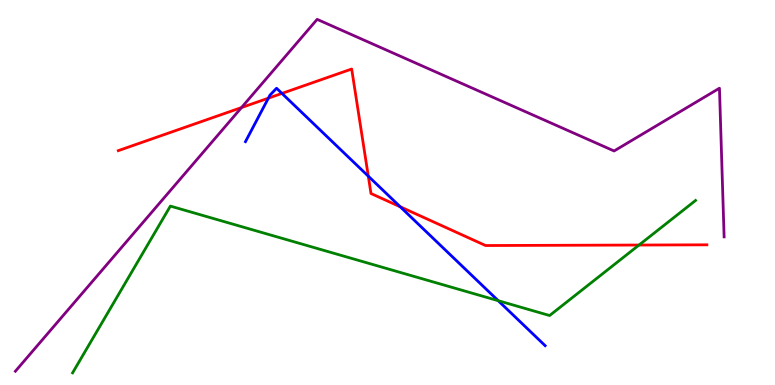[{'lines': ['blue', 'red'], 'intersections': [{'x': 3.46, 'y': 7.45}, {'x': 3.64, 'y': 7.57}, {'x': 4.75, 'y': 5.42}, {'x': 5.16, 'y': 4.63}]}, {'lines': ['green', 'red'], 'intersections': [{'x': 8.25, 'y': 3.64}]}, {'lines': ['purple', 'red'], 'intersections': [{'x': 3.12, 'y': 7.21}]}, {'lines': ['blue', 'green'], 'intersections': [{'x': 6.43, 'y': 2.19}]}, {'lines': ['blue', 'purple'], 'intersections': []}, {'lines': ['green', 'purple'], 'intersections': []}]